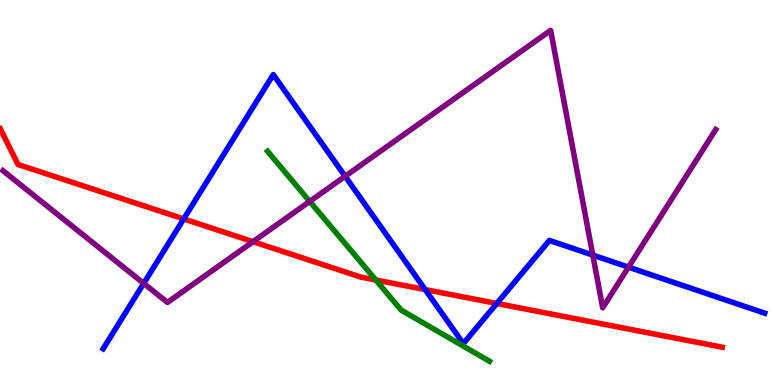[{'lines': ['blue', 'red'], 'intersections': [{'x': 2.37, 'y': 4.31}, {'x': 5.49, 'y': 2.48}, {'x': 6.41, 'y': 2.12}]}, {'lines': ['green', 'red'], 'intersections': [{'x': 4.85, 'y': 2.73}]}, {'lines': ['purple', 'red'], 'intersections': [{'x': 3.26, 'y': 3.72}]}, {'lines': ['blue', 'green'], 'intersections': []}, {'lines': ['blue', 'purple'], 'intersections': [{'x': 1.85, 'y': 2.64}, {'x': 4.45, 'y': 5.42}, {'x': 7.65, 'y': 3.37}, {'x': 8.11, 'y': 3.06}]}, {'lines': ['green', 'purple'], 'intersections': [{'x': 4.0, 'y': 4.77}]}]